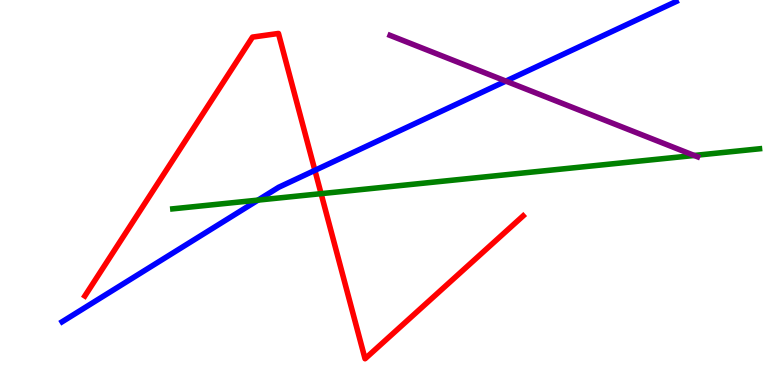[{'lines': ['blue', 'red'], 'intersections': [{'x': 4.06, 'y': 5.58}]}, {'lines': ['green', 'red'], 'intersections': [{'x': 4.14, 'y': 4.97}]}, {'lines': ['purple', 'red'], 'intersections': []}, {'lines': ['blue', 'green'], 'intersections': [{'x': 3.33, 'y': 4.8}]}, {'lines': ['blue', 'purple'], 'intersections': [{'x': 6.53, 'y': 7.89}]}, {'lines': ['green', 'purple'], 'intersections': [{'x': 8.96, 'y': 5.96}]}]